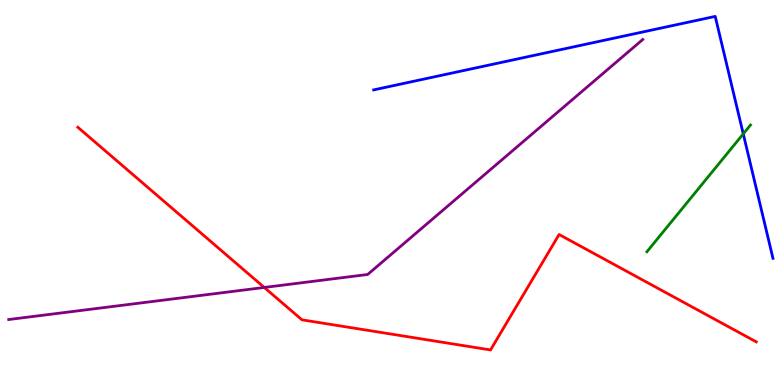[{'lines': ['blue', 'red'], 'intersections': []}, {'lines': ['green', 'red'], 'intersections': []}, {'lines': ['purple', 'red'], 'intersections': [{'x': 3.41, 'y': 2.53}]}, {'lines': ['blue', 'green'], 'intersections': [{'x': 9.59, 'y': 6.52}]}, {'lines': ['blue', 'purple'], 'intersections': []}, {'lines': ['green', 'purple'], 'intersections': []}]